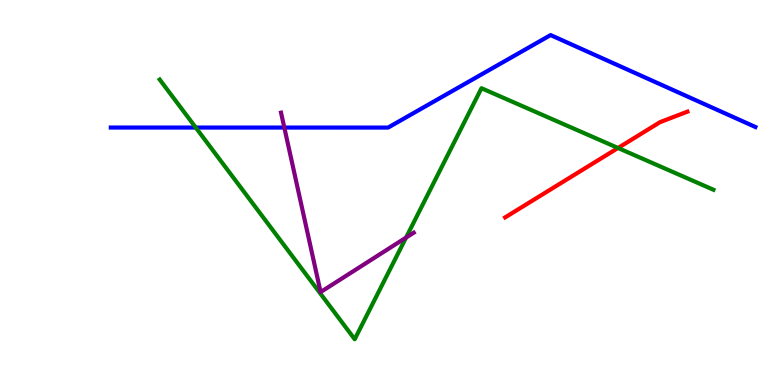[{'lines': ['blue', 'red'], 'intersections': []}, {'lines': ['green', 'red'], 'intersections': [{'x': 7.97, 'y': 6.16}]}, {'lines': ['purple', 'red'], 'intersections': []}, {'lines': ['blue', 'green'], 'intersections': [{'x': 2.53, 'y': 6.69}]}, {'lines': ['blue', 'purple'], 'intersections': [{'x': 3.67, 'y': 6.69}]}, {'lines': ['green', 'purple'], 'intersections': [{'x': 5.24, 'y': 3.83}]}]